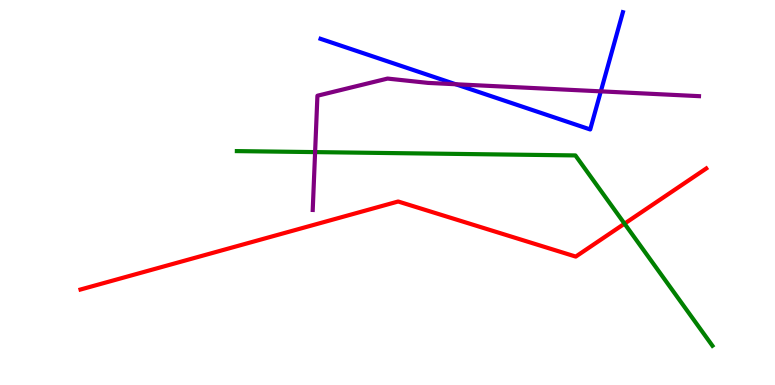[{'lines': ['blue', 'red'], 'intersections': []}, {'lines': ['green', 'red'], 'intersections': [{'x': 8.06, 'y': 4.19}]}, {'lines': ['purple', 'red'], 'intersections': []}, {'lines': ['blue', 'green'], 'intersections': []}, {'lines': ['blue', 'purple'], 'intersections': [{'x': 5.88, 'y': 7.81}, {'x': 7.75, 'y': 7.63}]}, {'lines': ['green', 'purple'], 'intersections': [{'x': 4.07, 'y': 6.05}]}]